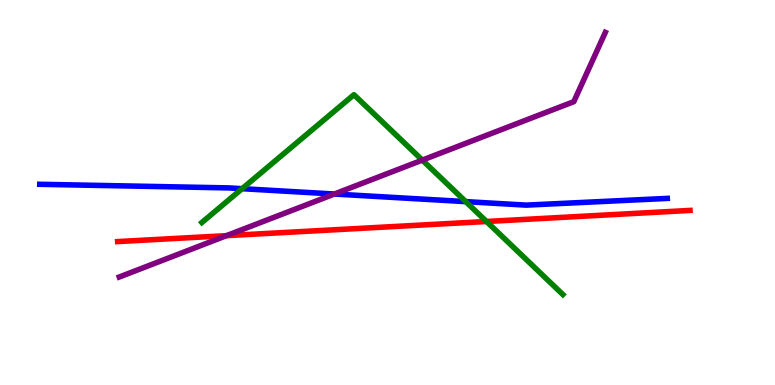[{'lines': ['blue', 'red'], 'intersections': []}, {'lines': ['green', 'red'], 'intersections': [{'x': 6.28, 'y': 4.25}]}, {'lines': ['purple', 'red'], 'intersections': [{'x': 2.92, 'y': 3.88}]}, {'lines': ['blue', 'green'], 'intersections': [{'x': 3.12, 'y': 5.1}, {'x': 6.01, 'y': 4.76}]}, {'lines': ['blue', 'purple'], 'intersections': [{'x': 4.31, 'y': 4.96}]}, {'lines': ['green', 'purple'], 'intersections': [{'x': 5.45, 'y': 5.84}]}]